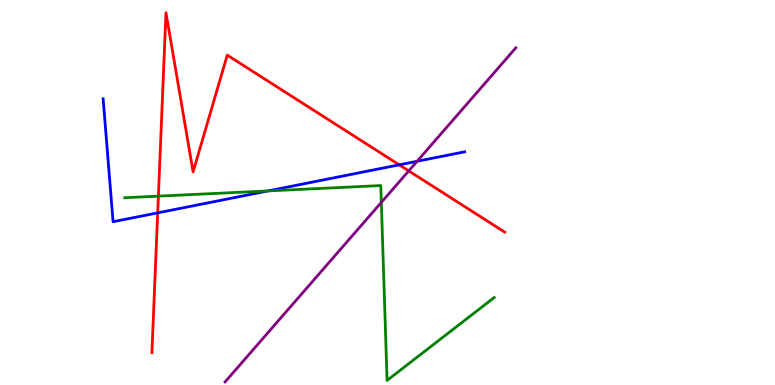[{'lines': ['blue', 'red'], 'intersections': [{'x': 2.03, 'y': 4.47}, {'x': 5.15, 'y': 5.72}]}, {'lines': ['green', 'red'], 'intersections': [{'x': 2.04, 'y': 4.91}]}, {'lines': ['purple', 'red'], 'intersections': [{'x': 5.27, 'y': 5.56}]}, {'lines': ['blue', 'green'], 'intersections': [{'x': 3.46, 'y': 5.04}]}, {'lines': ['blue', 'purple'], 'intersections': [{'x': 5.38, 'y': 5.81}]}, {'lines': ['green', 'purple'], 'intersections': [{'x': 4.92, 'y': 4.74}]}]